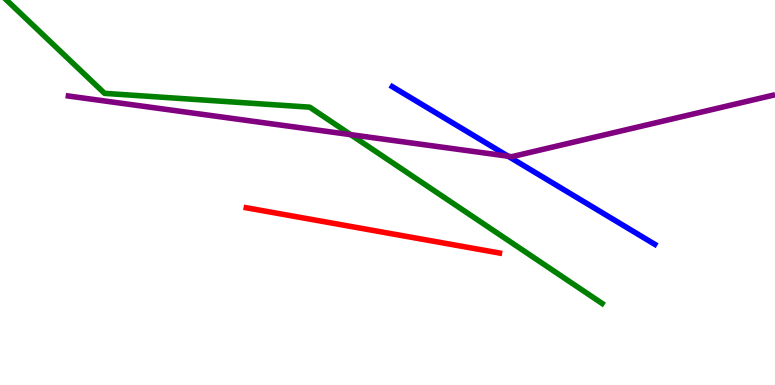[{'lines': ['blue', 'red'], 'intersections': []}, {'lines': ['green', 'red'], 'intersections': []}, {'lines': ['purple', 'red'], 'intersections': []}, {'lines': ['blue', 'green'], 'intersections': []}, {'lines': ['blue', 'purple'], 'intersections': [{'x': 6.56, 'y': 5.94}]}, {'lines': ['green', 'purple'], 'intersections': [{'x': 4.52, 'y': 6.5}]}]